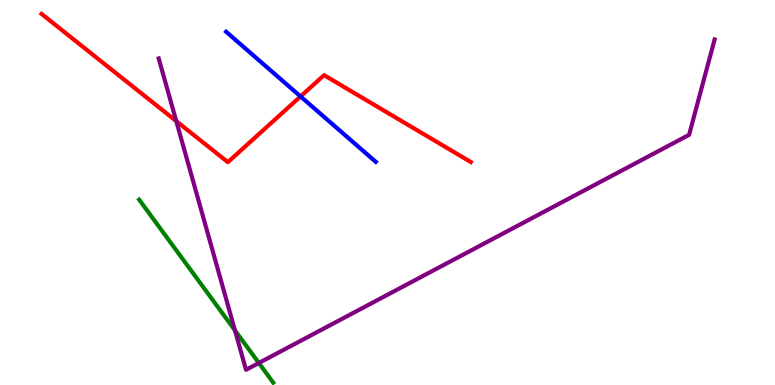[{'lines': ['blue', 'red'], 'intersections': [{'x': 3.88, 'y': 7.5}]}, {'lines': ['green', 'red'], 'intersections': []}, {'lines': ['purple', 'red'], 'intersections': [{'x': 2.27, 'y': 6.85}]}, {'lines': ['blue', 'green'], 'intersections': []}, {'lines': ['blue', 'purple'], 'intersections': []}, {'lines': ['green', 'purple'], 'intersections': [{'x': 3.03, 'y': 1.42}, {'x': 3.34, 'y': 0.572}]}]